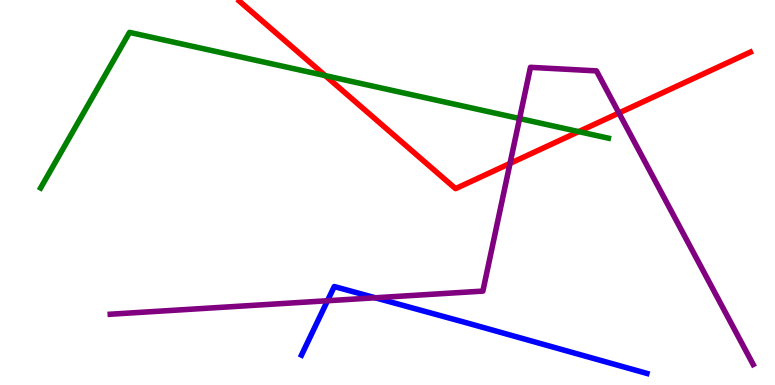[{'lines': ['blue', 'red'], 'intersections': []}, {'lines': ['green', 'red'], 'intersections': [{'x': 4.2, 'y': 8.04}, {'x': 7.47, 'y': 6.58}]}, {'lines': ['purple', 'red'], 'intersections': [{'x': 6.58, 'y': 5.76}, {'x': 7.99, 'y': 7.06}]}, {'lines': ['blue', 'green'], 'intersections': []}, {'lines': ['blue', 'purple'], 'intersections': [{'x': 4.23, 'y': 2.19}, {'x': 4.84, 'y': 2.27}]}, {'lines': ['green', 'purple'], 'intersections': [{'x': 6.7, 'y': 6.92}]}]